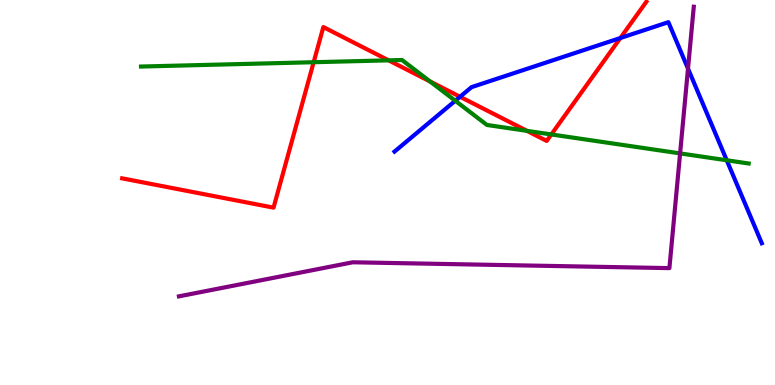[{'lines': ['blue', 'red'], 'intersections': [{'x': 5.94, 'y': 7.49}, {'x': 8.0, 'y': 9.01}]}, {'lines': ['green', 'red'], 'intersections': [{'x': 4.05, 'y': 8.38}, {'x': 5.01, 'y': 8.43}, {'x': 5.55, 'y': 7.88}, {'x': 6.8, 'y': 6.6}, {'x': 7.11, 'y': 6.51}]}, {'lines': ['purple', 'red'], 'intersections': []}, {'lines': ['blue', 'green'], 'intersections': [{'x': 5.87, 'y': 7.38}, {'x': 9.38, 'y': 5.84}]}, {'lines': ['blue', 'purple'], 'intersections': [{'x': 8.88, 'y': 8.22}]}, {'lines': ['green', 'purple'], 'intersections': [{'x': 8.78, 'y': 6.02}]}]